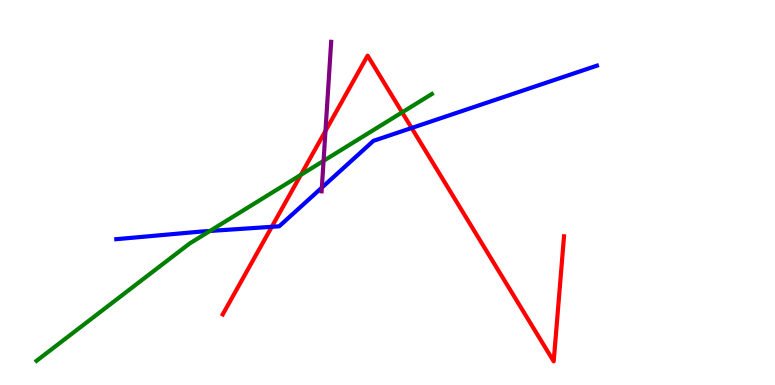[{'lines': ['blue', 'red'], 'intersections': [{'x': 3.51, 'y': 4.11}, {'x': 5.31, 'y': 6.68}]}, {'lines': ['green', 'red'], 'intersections': [{'x': 3.88, 'y': 5.46}, {'x': 5.19, 'y': 7.08}]}, {'lines': ['purple', 'red'], 'intersections': [{'x': 4.2, 'y': 6.6}]}, {'lines': ['blue', 'green'], 'intersections': [{'x': 2.71, 'y': 4.0}]}, {'lines': ['blue', 'purple'], 'intersections': [{'x': 4.15, 'y': 5.13}]}, {'lines': ['green', 'purple'], 'intersections': [{'x': 4.18, 'y': 5.82}]}]